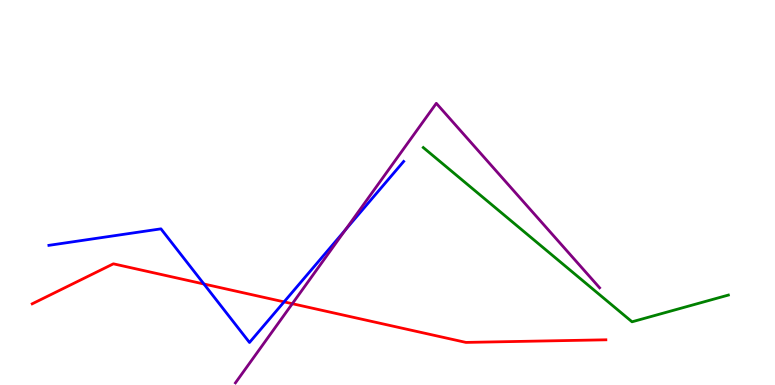[{'lines': ['blue', 'red'], 'intersections': [{'x': 2.63, 'y': 2.62}, {'x': 3.67, 'y': 2.16}]}, {'lines': ['green', 'red'], 'intersections': []}, {'lines': ['purple', 'red'], 'intersections': [{'x': 3.77, 'y': 2.11}]}, {'lines': ['blue', 'green'], 'intersections': []}, {'lines': ['blue', 'purple'], 'intersections': [{'x': 4.46, 'y': 4.03}]}, {'lines': ['green', 'purple'], 'intersections': []}]